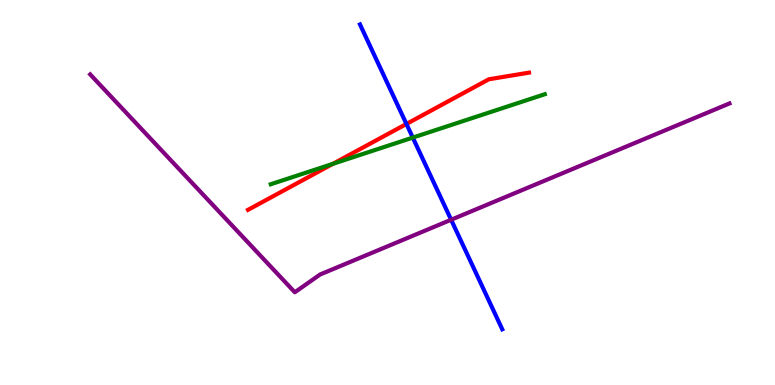[{'lines': ['blue', 'red'], 'intersections': [{'x': 5.24, 'y': 6.78}]}, {'lines': ['green', 'red'], 'intersections': [{'x': 4.29, 'y': 5.74}]}, {'lines': ['purple', 'red'], 'intersections': []}, {'lines': ['blue', 'green'], 'intersections': [{'x': 5.33, 'y': 6.43}]}, {'lines': ['blue', 'purple'], 'intersections': [{'x': 5.82, 'y': 4.29}]}, {'lines': ['green', 'purple'], 'intersections': []}]